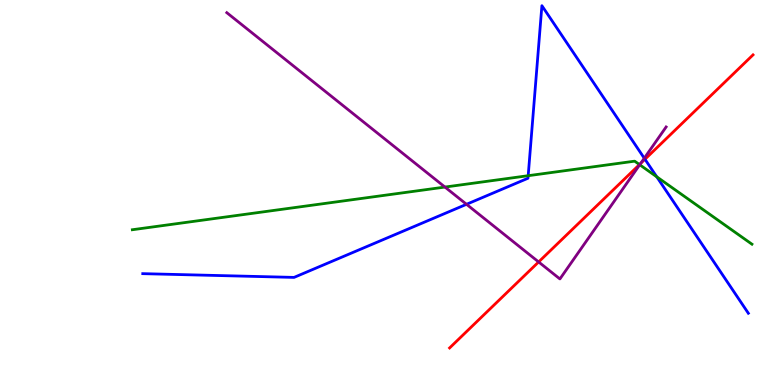[{'lines': ['blue', 'red'], 'intersections': [{'x': 8.32, 'y': 5.86}]}, {'lines': ['green', 'red'], 'intersections': [{'x': 8.25, 'y': 5.73}]}, {'lines': ['purple', 'red'], 'intersections': [{'x': 6.95, 'y': 3.2}, {'x': 8.27, 'y': 5.76}]}, {'lines': ['blue', 'green'], 'intersections': [{'x': 6.82, 'y': 5.44}, {'x': 8.47, 'y': 5.41}]}, {'lines': ['blue', 'purple'], 'intersections': [{'x': 6.02, 'y': 4.69}, {'x': 8.31, 'y': 5.89}]}, {'lines': ['green', 'purple'], 'intersections': [{'x': 5.74, 'y': 5.14}, {'x': 8.25, 'y': 5.72}]}]